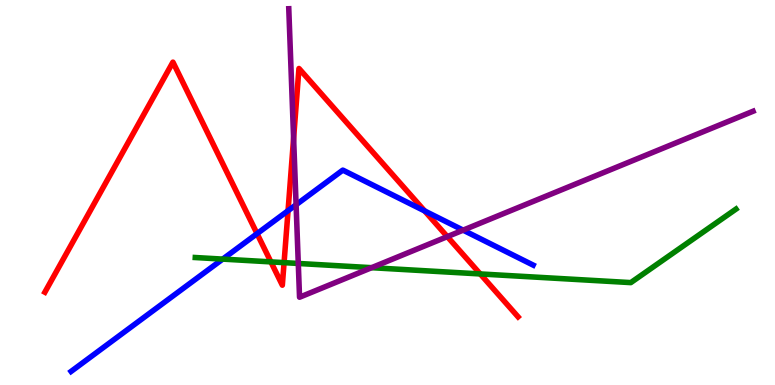[{'lines': ['blue', 'red'], 'intersections': [{'x': 3.32, 'y': 3.93}, {'x': 3.72, 'y': 4.53}, {'x': 5.48, 'y': 4.52}]}, {'lines': ['green', 'red'], 'intersections': [{'x': 3.5, 'y': 3.2}, {'x': 3.67, 'y': 3.18}, {'x': 6.2, 'y': 2.88}]}, {'lines': ['purple', 'red'], 'intersections': [{'x': 3.79, 'y': 6.41}, {'x': 5.77, 'y': 3.85}]}, {'lines': ['blue', 'green'], 'intersections': [{'x': 2.87, 'y': 3.27}]}, {'lines': ['blue', 'purple'], 'intersections': [{'x': 3.82, 'y': 4.68}, {'x': 5.98, 'y': 4.02}]}, {'lines': ['green', 'purple'], 'intersections': [{'x': 3.85, 'y': 3.16}, {'x': 4.79, 'y': 3.05}]}]